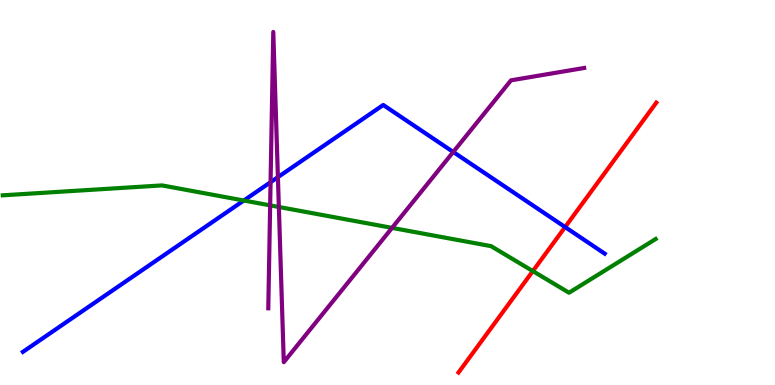[{'lines': ['blue', 'red'], 'intersections': [{'x': 7.29, 'y': 4.1}]}, {'lines': ['green', 'red'], 'intersections': [{'x': 6.88, 'y': 2.96}]}, {'lines': ['purple', 'red'], 'intersections': []}, {'lines': ['blue', 'green'], 'intersections': [{'x': 3.15, 'y': 4.79}]}, {'lines': ['blue', 'purple'], 'intersections': [{'x': 3.49, 'y': 5.27}, {'x': 3.59, 'y': 5.4}, {'x': 5.85, 'y': 6.05}]}, {'lines': ['green', 'purple'], 'intersections': [{'x': 3.49, 'y': 4.67}, {'x': 3.6, 'y': 4.62}, {'x': 5.06, 'y': 4.08}]}]